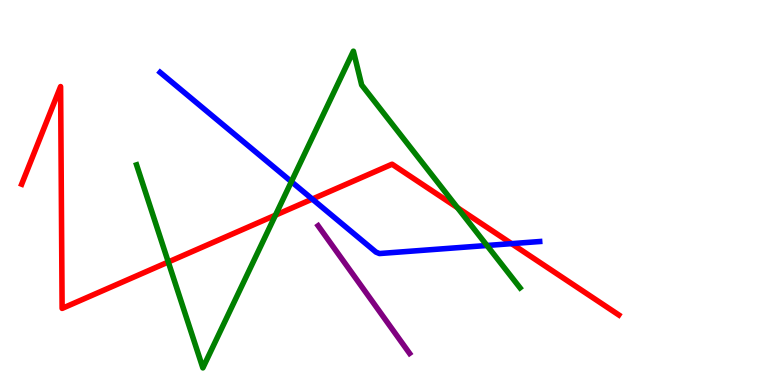[{'lines': ['blue', 'red'], 'intersections': [{'x': 4.03, 'y': 4.83}, {'x': 6.6, 'y': 3.67}]}, {'lines': ['green', 'red'], 'intersections': [{'x': 2.17, 'y': 3.19}, {'x': 3.55, 'y': 4.41}, {'x': 5.9, 'y': 4.61}]}, {'lines': ['purple', 'red'], 'intersections': []}, {'lines': ['blue', 'green'], 'intersections': [{'x': 3.76, 'y': 5.28}, {'x': 6.28, 'y': 3.62}]}, {'lines': ['blue', 'purple'], 'intersections': []}, {'lines': ['green', 'purple'], 'intersections': []}]